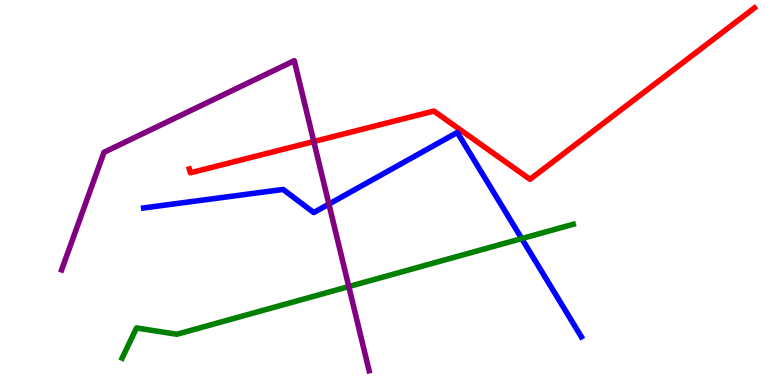[{'lines': ['blue', 'red'], 'intersections': []}, {'lines': ['green', 'red'], 'intersections': []}, {'lines': ['purple', 'red'], 'intersections': [{'x': 4.05, 'y': 6.32}]}, {'lines': ['blue', 'green'], 'intersections': [{'x': 6.73, 'y': 3.8}]}, {'lines': ['blue', 'purple'], 'intersections': [{'x': 4.24, 'y': 4.7}]}, {'lines': ['green', 'purple'], 'intersections': [{'x': 4.5, 'y': 2.56}]}]